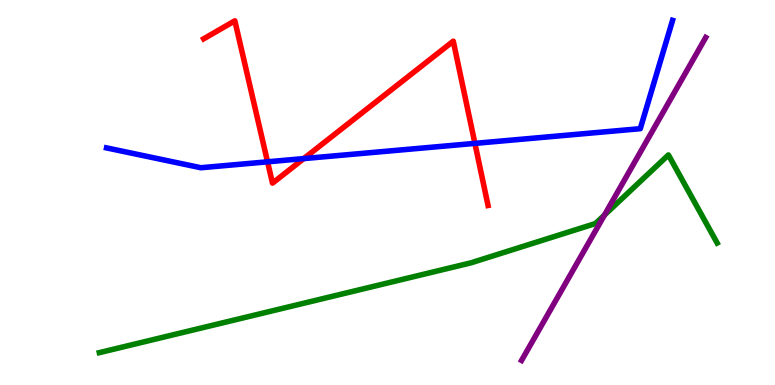[{'lines': ['blue', 'red'], 'intersections': [{'x': 3.45, 'y': 5.8}, {'x': 3.92, 'y': 5.88}, {'x': 6.13, 'y': 6.28}]}, {'lines': ['green', 'red'], 'intersections': []}, {'lines': ['purple', 'red'], 'intersections': []}, {'lines': ['blue', 'green'], 'intersections': []}, {'lines': ['blue', 'purple'], 'intersections': []}, {'lines': ['green', 'purple'], 'intersections': [{'x': 7.8, 'y': 4.41}]}]